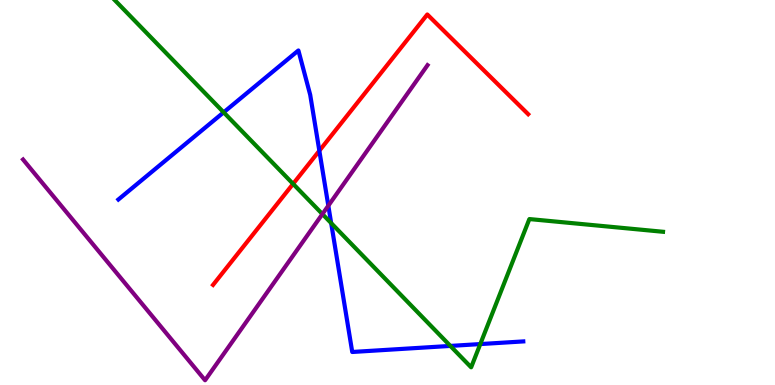[{'lines': ['blue', 'red'], 'intersections': [{'x': 4.12, 'y': 6.08}]}, {'lines': ['green', 'red'], 'intersections': [{'x': 3.78, 'y': 5.22}]}, {'lines': ['purple', 'red'], 'intersections': []}, {'lines': ['blue', 'green'], 'intersections': [{'x': 2.89, 'y': 7.08}, {'x': 4.27, 'y': 4.21}, {'x': 5.81, 'y': 1.02}, {'x': 6.2, 'y': 1.06}]}, {'lines': ['blue', 'purple'], 'intersections': [{'x': 4.24, 'y': 4.66}]}, {'lines': ['green', 'purple'], 'intersections': [{'x': 4.16, 'y': 4.44}]}]